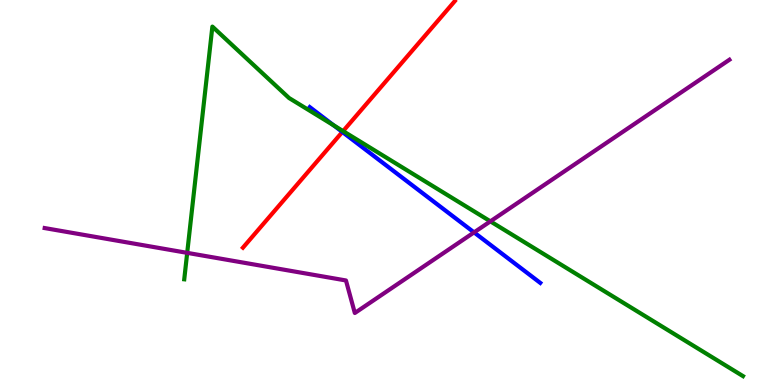[{'lines': ['blue', 'red'], 'intersections': [{'x': 4.42, 'y': 6.57}]}, {'lines': ['green', 'red'], 'intersections': [{'x': 4.43, 'y': 6.59}]}, {'lines': ['purple', 'red'], 'intersections': []}, {'lines': ['blue', 'green'], 'intersections': [{'x': 4.31, 'y': 6.74}]}, {'lines': ['blue', 'purple'], 'intersections': [{'x': 6.12, 'y': 3.96}]}, {'lines': ['green', 'purple'], 'intersections': [{'x': 2.42, 'y': 3.43}, {'x': 6.33, 'y': 4.25}]}]